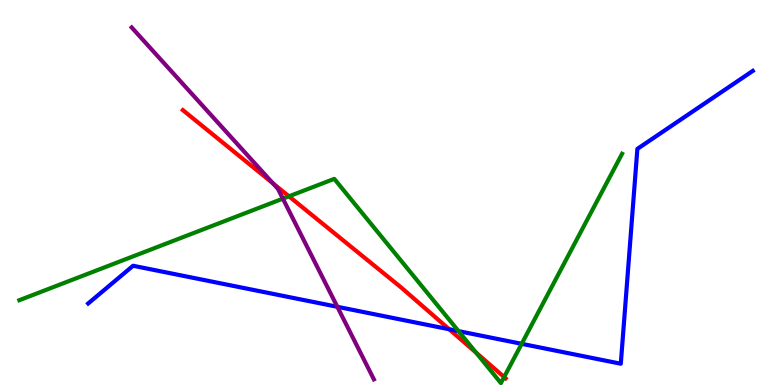[{'lines': ['blue', 'red'], 'intersections': [{'x': 5.8, 'y': 1.45}]}, {'lines': ['green', 'red'], 'intersections': [{'x': 3.73, 'y': 4.9}, {'x': 6.14, 'y': 0.84}, {'x': 6.5, 'y': 0.207}]}, {'lines': ['purple', 'red'], 'intersections': [{'x': 3.52, 'y': 5.24}]}, {'lines': ['blue', 'green'], 'intersections': [{'x': 5.92, 'y': 1.4}, {'x': 6.73, 'y': 1.07}]}, {'lines': ['blue', 'purple'], 'intersections': [{'x': 4.35, 'y': 2.03}]}, {'lines': ['green', 'purple'], 'intersections': [{'x': 3.65, 'y': 4.84}]}]